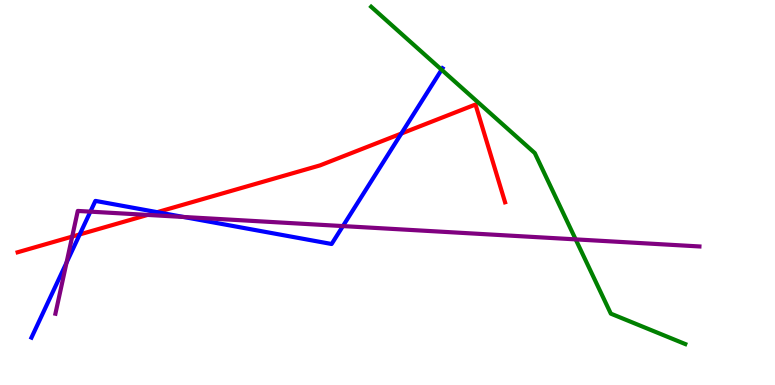[{'lines': ['blue', 'red'], 'intersections': [{'x': 1.03, 'y': 3.91}, {'x': 2.03, 'y': 4.49}, {'x': 5.18, 'y': 6.53}]}, {'lines': ['green', 'red'], 'intersections': []}, {'lines': ['purple', 'red'], 'intersections': [{'x': 0.932, 'y': 3.85}, {'x': 1.9, 'y': 4.42}]}, {'lines': ['blue', 'green'], 'intersections': [{'x': 5.7, 'y': 8.19}]}, {'lines': ['blue', 'purple'], 'intersections': [{'x': 0.859, 'y': 3.18}, {'x': 1.17, 'y': 4.5}, {'x': 2.37, 'y': 4.36}, {'x': 4.42, 'y': 4.13}]}, {'lines': ['green', 'purple'], 'intersections': [{'x': 7.43, 'y': 3.78}]}]